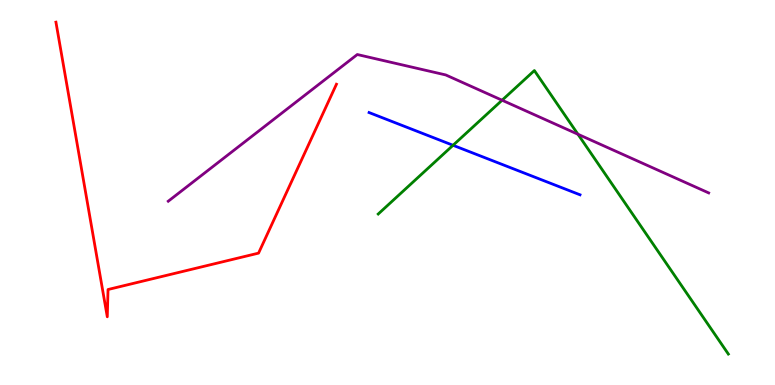[{'lines': ['blue', 'red'], 'intersections': []}, {'lines': ['green', 'red'], 'intersections': []}, {'lines': ['purple', 'red'], 'intersections': []}, {'lines': ['blue', 'green'], 'intersections': [{'x': 5.85, 'y': 6.23}]}, {'lines': ['blue', 'purple'], 'intersections': []}, {'lines': ['green', 'purple'], 'intersections': [{'x': 6.48, 'y': 7.4}, {'x': 7.46, 'y': 6.51}]}]